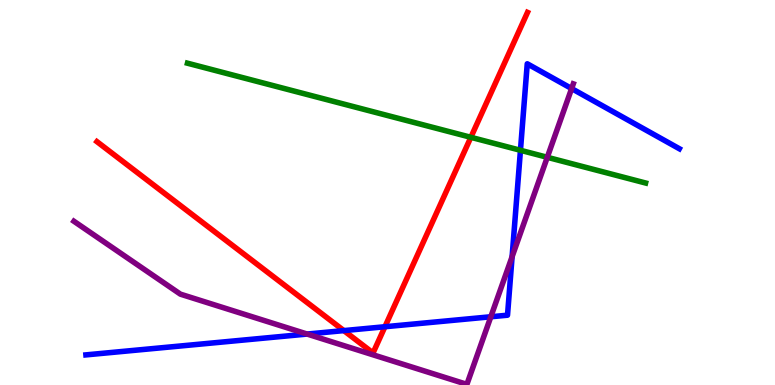[{'lines': ['blue', 'red'], 'intersections': [{'x': 4.44, 'y': 1.41}, {'x': 4.97, 'y': 1.51}]}, {'lines': ['green', 'red'], 'intersections': [{'x': 6.08, 'y': 6.43}]}, {'lines': ['purple', 'red'], 'intersections': []}, {'lines': ['blue', 'green'], 'intersections': [{'x': 6.72, 'y': 6.1}]}, {'lines': ['blue', 'purple'], 'intersections': [{'x': 3.96, 'y': 1.32}, {'x': 6.33, 'y': 1.77}, {'x': 6.61, 'y': 3.33}, {'x': 7.38, 'y': 7.7}]}, {'lines': ['green', 'purple'], 'intersections': [{'x': 7.06, 'y': 5.91}]}]